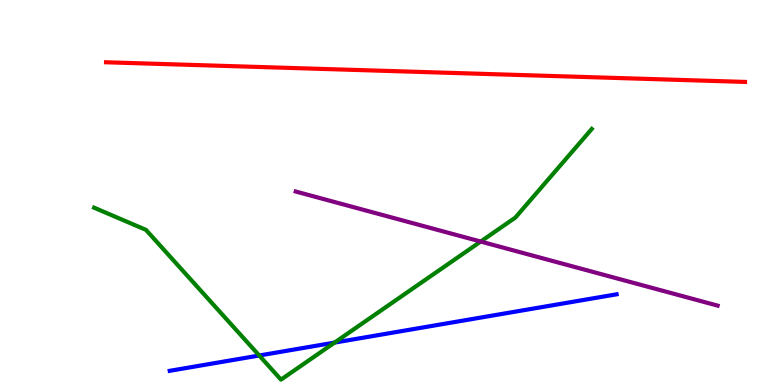[{'lines': ['blue', 'red'], 'intersections': []}, {'lines': ['green', 'red'], 'intersections': []}, {'lines': ['purple', 'red'], 'intersections': []}, {'lines': ['blue', 'green'], 'intersections': [{'x': 3.34, 'y': 0.766}, {'x': 4.32, 'y': 1.1}]}, {'lines': ['blue', 'purple'], 'intersections': []}, {'lines': ['green', 'purple'], 'intersections': [{'x': 6.2, 'y': 3.73}]}]